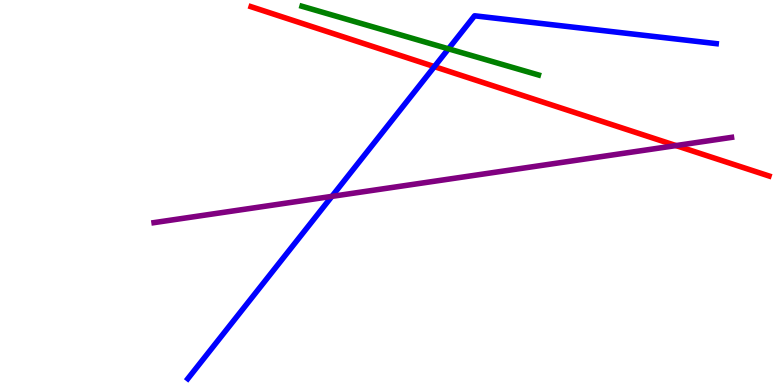[{'lines': ['blue', 'red'], 'intersections': [{'x': 5.61, 'y': 8.27}]}, {'lines': ['green', 'red'], 'intersections': []}, {'lines': ['purple', 'red'], 'intersections': [{'x': 8.72, 'y': 6.22}]}, {'lines': ['blue', 'green'], 'intersections': [{'x': 5.79, 'y': 8.73}]}, {'lines': ['blue', 'purple'], 'intersections': [{'x': 4.28, 'y': 4.9}]}, {'lines': ['green', 'purple'], 'intersections': []}]